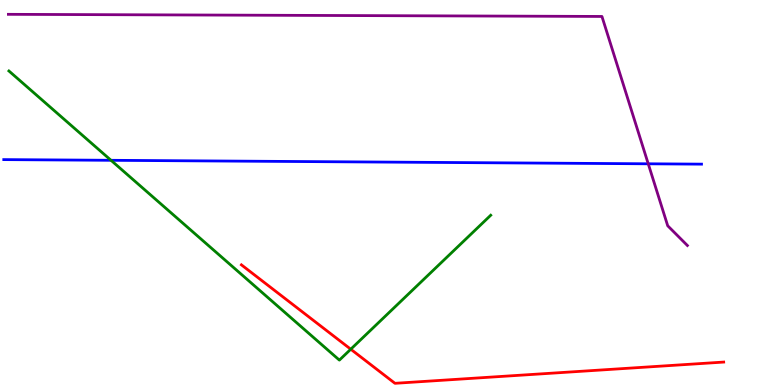[{'lines': ['blue', 'red'], 'intersections': []}, {'lines': ['green', 'red'], 'intersections': [{'x': 4.53, 'y': 0.929}]}, {'lines': ['purple', 'red'], 'intersections': []}, {'lines': ['blue', 'green'], 'intersections': [{'x': 1.43, 'y': 5.84}]}, {'lines': ['blue', 'purple'], 'intersections': [{'x': 8.36, 'y': 5.75}]}, {'lines': ['green', 'purple'], 'intersections': []}]